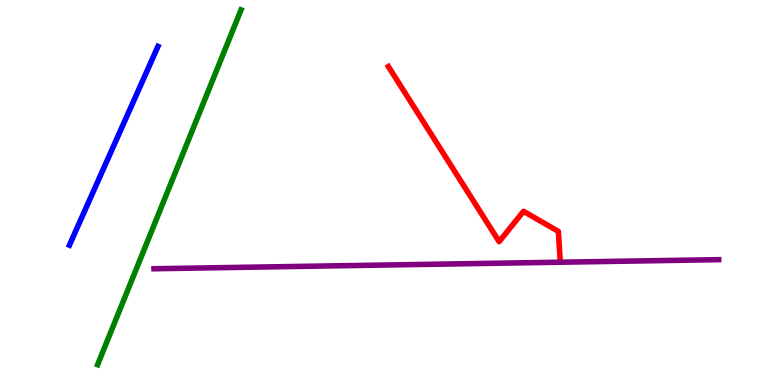[{'lines': ['blue', 'red'], 'intersections': []}, {'lines': ['green', 'red'], 'intersections': []}, {'lines': ['purple', 'red'], 'intersections': []}, {'lines': ['blue', 'green'], 'intersections': []}, {'lines': ['blue', 'purple'], 'intersections': []}, {'lines': ['green', 'purple'], 'intersections': []}]